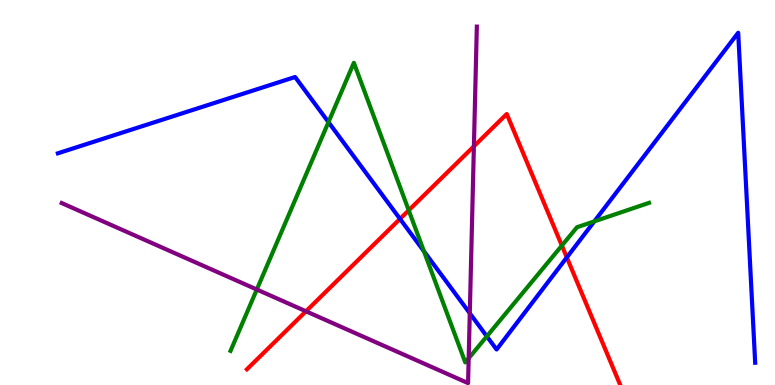[{'lines': ['blue', 'red'], 'intersections': [{'x': 5.16, 'y': 4.31}, {'x': 7.31, 'y': 3.31}]}, {'lines': ['green', 'red'], 'intersections': [{'x': 5.27, 'y': 4.54}, {'x': 7.25, 'y': 3.62}]}, {'lines': ['purple', 'red'], 'intersections': [{'x': 3.95, 'y': 1.91}, {'x': 6.11, 'y': 6.2}]}, {'lines': ['blue', 'green'], 'intersections': [{'x': 4.24, 'y': 6.83}, {'x': 5.47, 'y': 3.47}, {'x': 6.28, 'y': 1.26}, {'x': 7.67, 'y': 4.25}]}, {'lines': ['blue', 'purple'], 'intersections': [{'x': 6.06, 'y': 1.86}]}, {'lines': ['green', 'purple'], 'intersections': [{'x': 3.31, 'y': 2.48}, {'x': 6.05, 'y': 0.694}]}]